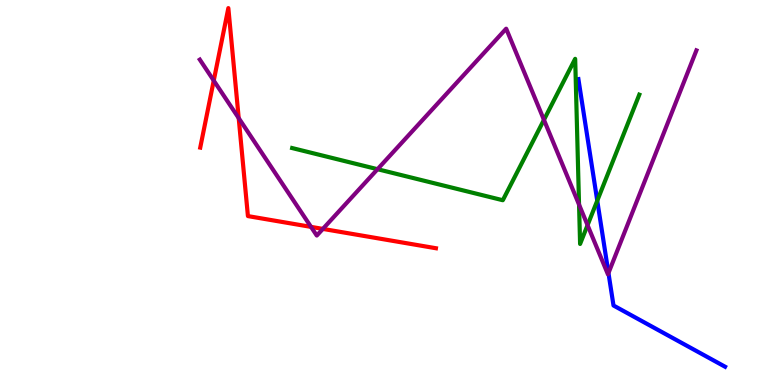[{'lines': ['blue', 'red'], 'intersections': []}, {'lines': ['green', 'red'], 'intersections': []}, {'lines': ['purple', 'red'], 'intersections': [{'x': 2.76, 'y': 7.91}, {'x': 3.08, 'y': 6.93}, {'x': 4.01, 'y': 4.11}, {'x': 4.17, 'y': 4.05}]}, {'lines': ['blue', 'green'], 'intersections': [{'x': 7.71, 'y': 4.79}]}, {'lines': ['blue', 'purple'], 'intersections': [{'x': 7.85, 'y': 2.91}]}, {'lines': ['green', 'purple'], 'intersections': [{'x': 4.87, 'y': 5.61}, {'x': 7.02, 'y': 6.89}, {'x': 7.47, 'y': 4.69}, {'x': 7.58, 'y': 4.15}]}]